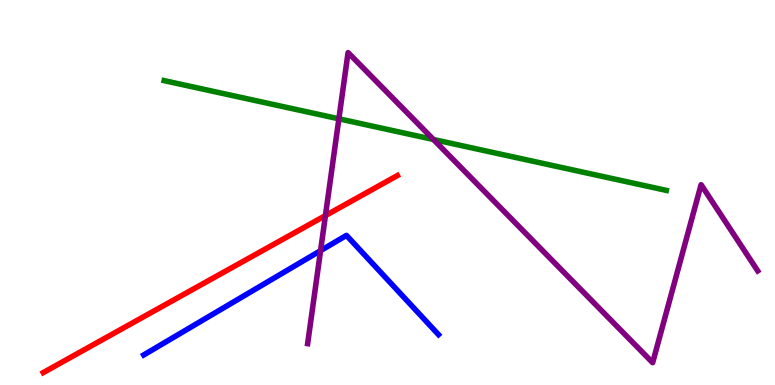[{'lines': ['blue', 'red'], 'intersections': []}, {'lines': ['green', 'red'], 'intersections': []}, {'lines': ['purple', 'red'], 'intersections': [{'x': 4.2, 'y': 4.4}]}, {'lines': ['blue', 'green'], 'intersections': []}, {'lines': ['blue', 'purple'], 'intersections': [{'x': 4.14, 'y': 3.49}]}, {'lines': ['green', 'purple'], 'intersections': [{'x': 4.37, 'y': 6.91}, {'x': 5.59, 'y': 6.38}]}]